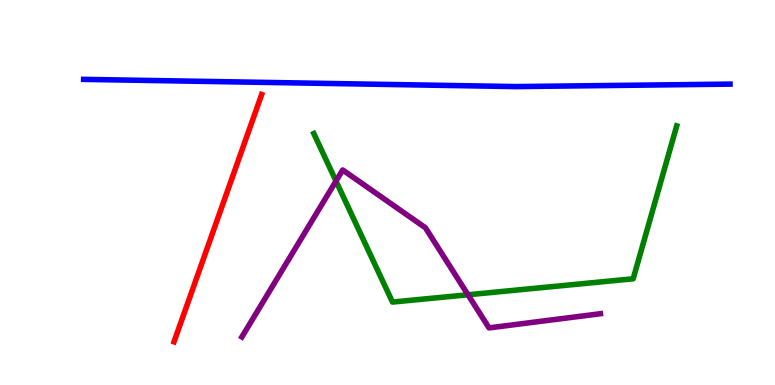[{'lines': ['blue', 'red'], 'intersections': []}, {'lines': ['green', 'red'], 'intersections': []}, {'lines': ['purple', 'red'], 'intersections': []}, {'lines': ['blue', 'green'], 'intersections': []}, {'lines': ['blue', 'purple'], 'intersections': []}, {'lines': ['green', 'purple'], 'intersections': [{'x': 4.34, 'y': 5.3}, {'x': 6.04, 'y': 2.34}]}]